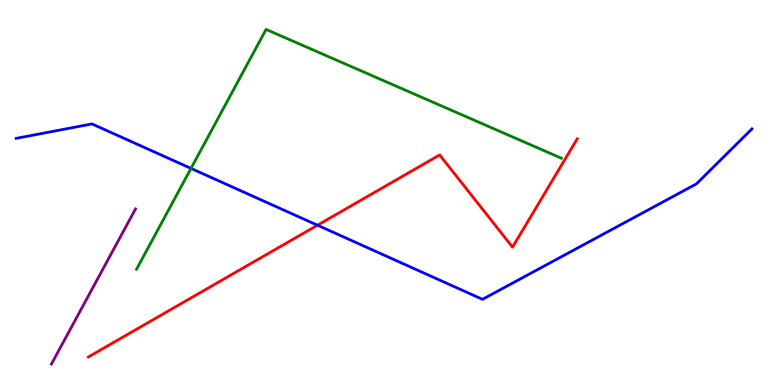[{'lines': ['blue', 'red'], 'intersections': [{'x': 4.1, 'y': 4.15}]}, {'lines': ['green', 'red'], 'intersections': []}, {'lines': ['purple', 'red'], 'intersections': []}, {'lines': ['blue', 'green'], 'intersections': [{'x': 2.46, 'y': 5.63}]}, {'lines': ['blue', 'purple'], 'intersections': []}, {'lines': ['green', 'purple'], 'intersections': []}]